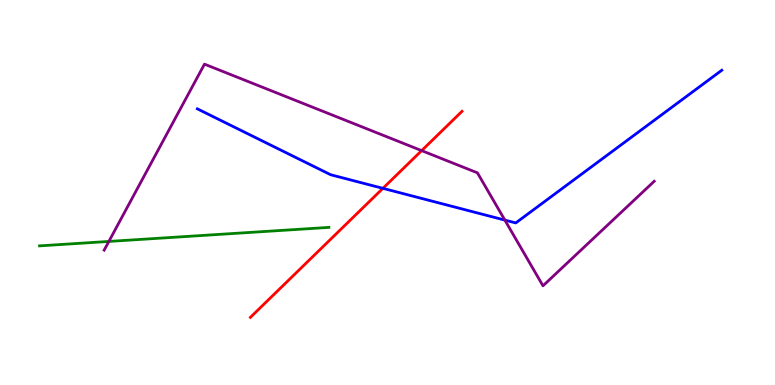[{'lines': ['blue', 'red'], 'intersections': [{'x': 4.94, 'y': 5.11}]}, {'lines': ['green', 'red'], 'intersections': []}, {'lines': ['purple', 'red'], 'intersections': [{'x': 5.44, 'y': 6.09}]}, {'lines': ['blue', 'green'], 'intersections': []}, {'lines': ['blue', 'purple'], 'intersections': [{'x': 6.51, 'y': 4.28}]}, {'lines': ['green', 'purple'], 'intersections': [{'x': 1.4, 'y': 3.73}]}]